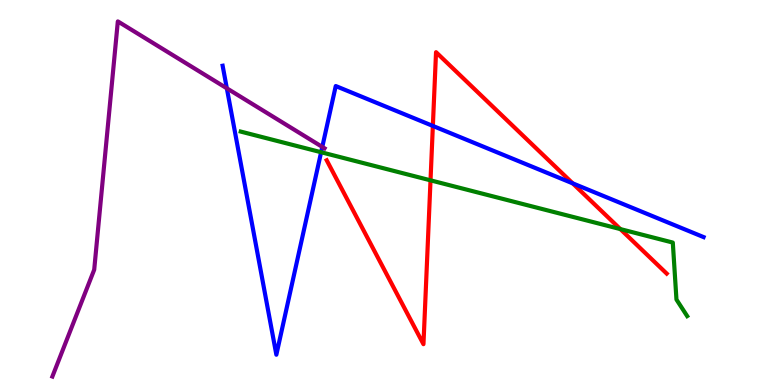[{'lines': ['blue', 'red'], 'intersections': [{'x': 5.59, 'y': 6.73}, {'x': 7.39, 'y': 5.24}]}, {'lines': ['green', 'red'], 'intersections': [{'x': 5.56, 'y': 5.32}, {'x': 8.0, 'y': 4.05}]}, {'lines': ['purple', 'red'], 'intersections': []}, {'lines': ['blue', 'green'], 'intersections': [{'x': 4.14, 'y': 6.05}]}, {'lines': ['blue', 'purple'], 'intersections': [{'x': 2.93, 'y': 7.71}, {'x': 4.16, 'y': 6.18}]}, {'lines': ['green', 'purple'], 'intersections': []}]